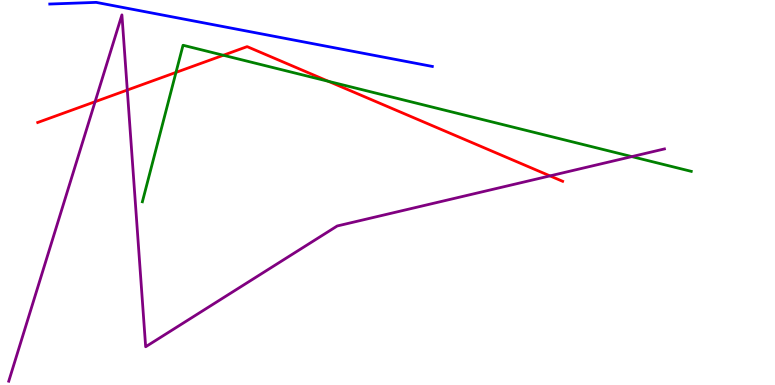[{'lines': ['blue', 'red'], 'intersections': []}, {'lines': ['green', 'red'], 'intersections': [{'x': 2.27, 'y': 8.12}, {'x': 2.88, 'y': 8.56}, {'x': 4.24, 'y': 7.89}]}, {'lines': ['purple', 'red'], 'intersections': [{'x': 1.23, 'y': 7.36}, {'x': 1.64, 'y': 7.66}, {'x': 7.1, 'y': 5.43}]}, {'lines': ['blue', 'green'], 'intersections': []}, {'lines': ['blue', 'purple'], 'intersections': []}, {'lines': ['green', 'purple'], 'intersections': [{'x': 8.15, 'y': 5.93}]}]